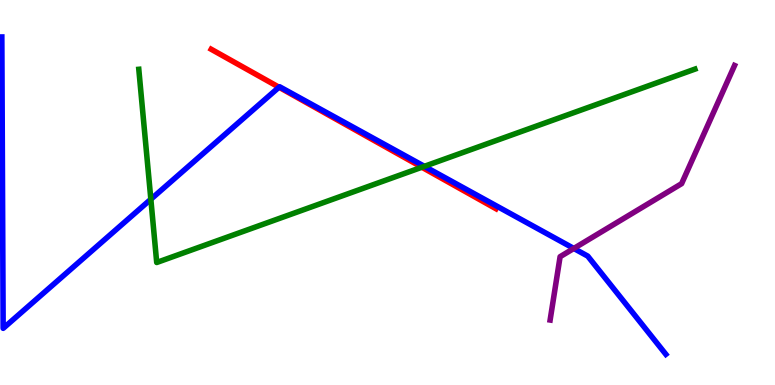[{'lines': ['blue', 'red'], 'intersections': [{'x': 3.6, 'y': 7.73}]}, {'lines': ['green', 'red'], 'intersections': [{'x': 5.44, 'y': 5.66}]}, {'lines': ['purple', 'red'], 'intersections': []}, {'lines': ['blue', 'green'], 'intersections': [{'x': 1.95, 'y': 4.82}, {'x': 5.48, 'y': 5.68}]}, {'lines': ['blue', 'purple'], 'intersections': [{'x': 7.4, 'y': 3.55}]}, {'lines': ['green', 'purple'], 'intersections': []}]